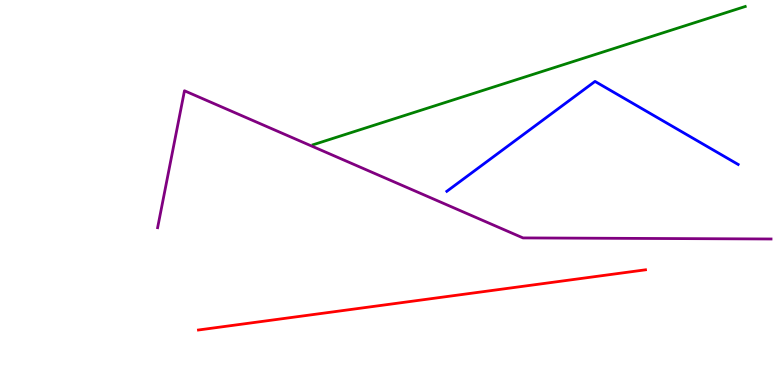[{'lines': ['blue', 'red'], 'intersections': []}, {'lines': ['green', 'red'], 'intersections': []}, {'lines': ['purple', 'red'], 'intersections': []}, {'lines': ['blue', 'green'], 'intersections': []}, {'lines': ['blue', 'purple'], 'intersections': []}, {'lines': ['green', 'purple'], 'intersections': []}]